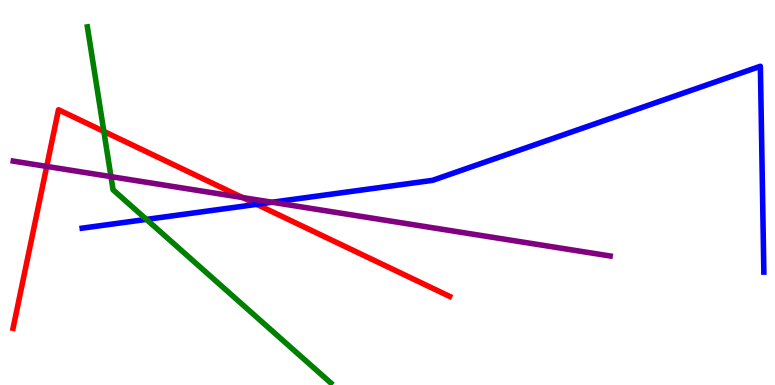[{'lines': ['blue', 'red'], 'intersections': [{'x': 3.31, 'y': 4.69}]}, {'lines': ['green', 'red'], 'intersections': [{'x': 1.34, 'y': 6.59}]}, {'lines': ['purple', 'red'], 'intersections': [{'x': 0.603, 'y': 5.68}, {'x': 3.13, 'y': 4.87}]}, {'lines': ['blue', 'green'], 'intersections': [{'x': 1.89, 'y': 4.3}]}, {'lines': ['blue', 'purple'], 'intersections': [{'x': 3.51, 'y': 4.75}]}, {'lines': ['green', 'purple'], 'intersections': [{'x': 1.43, 'y': 5.41}]}]